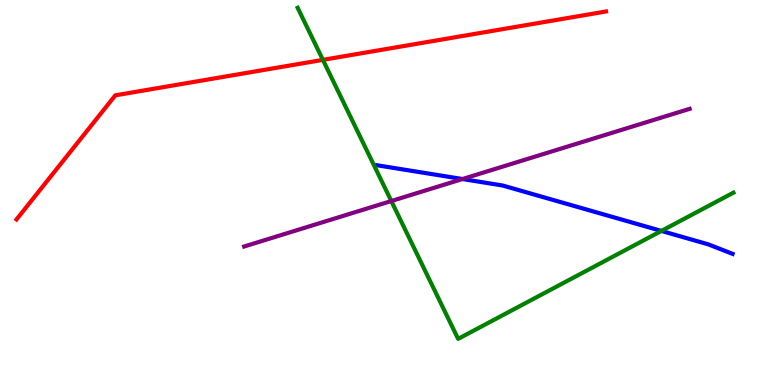[{'lines': ['blue', 'red'], 'intersections': []}, {'lines': ['green', 'red'], 'intersections': [{'x': 4.17, 'y': 8.45}]}, {'lines': ['purple', 'red'], 'intersections': []}, {'lines': ['blue', 'green'], 'intersections': [{'x': 8.53, 'y': 4.0}]}, {'lines': ['blue', 'purple'], 'intersections': [{'x': 5.97, 'y': 5.35}]}, {'lines': ['green', 'purple'], 'intersections': [{'x': 5.05, 'y': 4.78}]}]